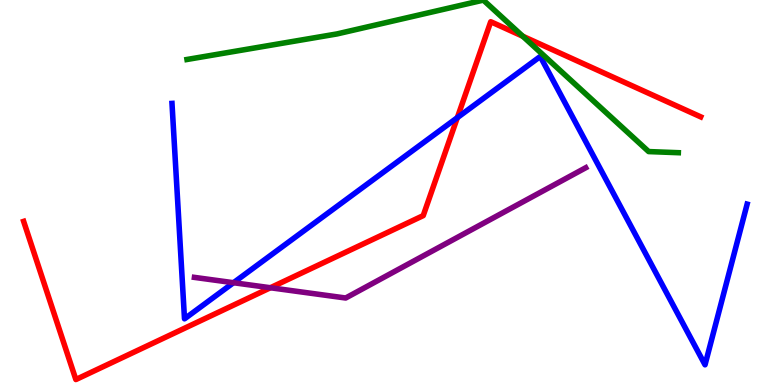[{'lines': ['blue', 'red'], 'intersections': [{'x': 5.9, 'y': 6.94}]}, {'lines': ['green', 'red'], 'intersections': [{'x': 6.75, 'y': 9.06}]}, {'lines': ['purple', 'red'], 'intersections': [{'x': 3.49, 'y': 2.53}]}, {'lines': ['blue', 'green'], 'intersections': []}, {'lines': ['blue', 'purple'], 'intersections': [{'x': 3.01, 'y': 2.66}]}, {'lines': ['green', 'purple'], 'intersections': []}]